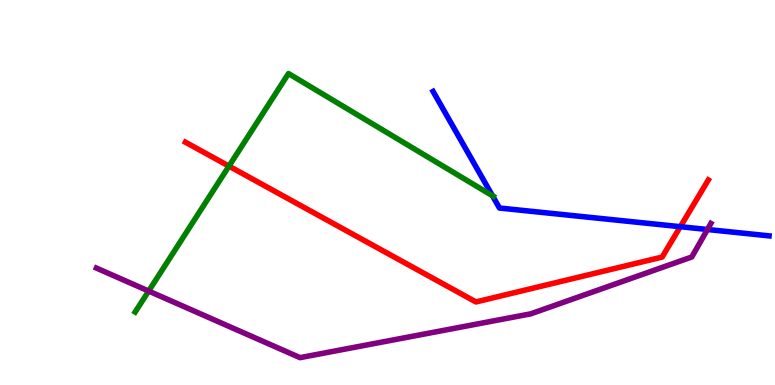[{'lines': ['blue', 'red'], 'intersections': [{'x': 8.78, 'y': 4.11}]}, {'lines': ['green', 'red'], 'intersections': [{'x': 2.95, 'y': 5.68}]}, {'lines': ['purple', 'red'], 'intersections': []}, {'lines': ['blue', 'green'], 'intersections': [{'x': 6.35, 'y': 4.92}]}, {'lines': ['blue', 'purple'], 'intersections': [{'x': 9.13, 'y': 4.04}]}, {'lines': ['green', 'purple'], 'intersections': [{'x': 1.92, 'y': 2.44}]}]